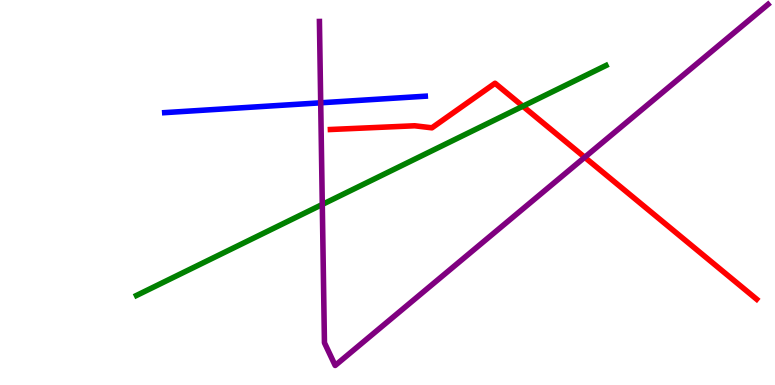[{'lines': ['blue', 'red'], 'intersections': []}, {'lines': ['green', 'red'], 'intersections': [{'x': 6.75, 'y': 7.24}]}, {'lines': ['purple', 'red'], 'intersections': [{'x': 7.54, 'y': 5.91}]}, {'lines': ['blue', 'green'], 'intersections': []}, {'lines': ['blue', 'purple'], 'intersections': [{'x': 4.14, 'y': 7.33}]}, {'lines': ['green', 'purple'], 'intersections': [{'x': 4.16, 'y': 4.69}]}]